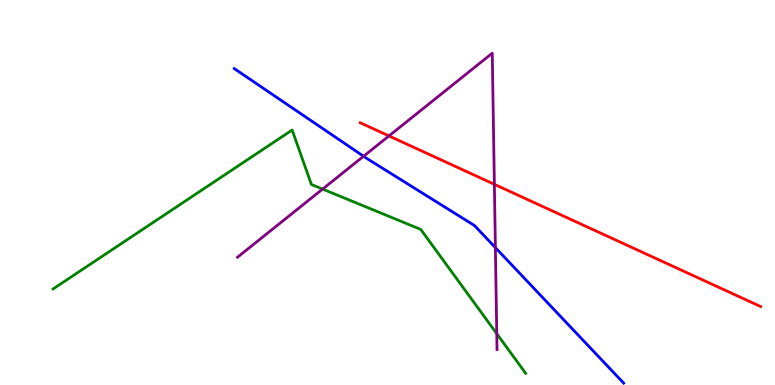[{'lines': ['blue', 'red'], 'intersections': []}, {'lines': ['green', 'red'], 'intersections': []}, {'lines': ['purple', 'red'], 'intersections': [{'x': 5.02, 'y': 6.47}, {'x': 6.38, 'y': 5.21}]}, {'lines': ['blue', 'green'], 'intersections': []}, {'lines': ['blue', 'purple'], 'intersections': [{'x': 4.69, 'y': 5.94}, {'x': 6.39, 'y': 3.57}]}, {'lines': ['green', 'purple'], 'intersections': [{'x': 4.16, 'y': 5.09}, {'x': 6.41, 'y': 1.33}]}]